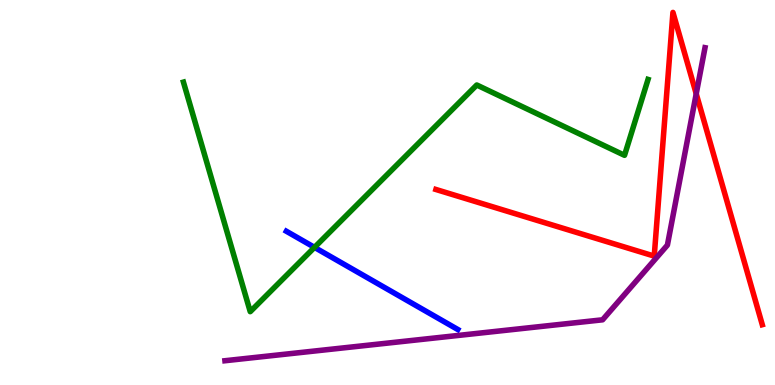[{'lines': ['blue', 'red'], 'intersections': []}, {'lines': ['green', 'red'], 'intersections': []}, {'lines': ['purple', 'red'], 'intersections': [{'x': 8.98, 'y': 7.56}]}, {'lines': ['blue', 'green'], 'intersections': [{'x': 4.06, 'y': 3.57}]}, {'lines': ['blue', 'purple'], 'intersections': []}, {'lines': ['green', 'purple'], 'intersections': []}]